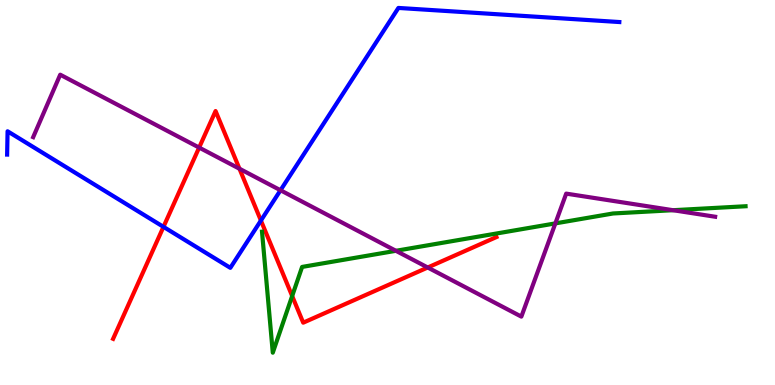[{'lines': ['blue', 'red'], 'intersections': [{'x': 2.11, 'y': 4.11}, {'x': 3.37, 'y': 4.27}]}, {'lines': ['green', 'red'], 'intersections': [{'x': 3.77, 'y': 2.31}]}, {'lines': ['purple', 'red'], 'intersections': [{'x': 2.57, 'y': 6.17}, {'x': 3.09, 'y': 5.62}, {'x': 5.52, 'y': 3.05}]}, {'lines': ['blue', 'green'], 'intersections': []}, {'lines': ['blue', 'purple'], 'intersections': [{'x': 3.62, 'y': 5.06}]}, {'lines': ['green', 'purple'], 'intersections': [{'x': 5.11, 'y': 3.49}, {'x': 7.17, 'y': 4.2}, {'x': 8.68, 'y': 4.54}]}]